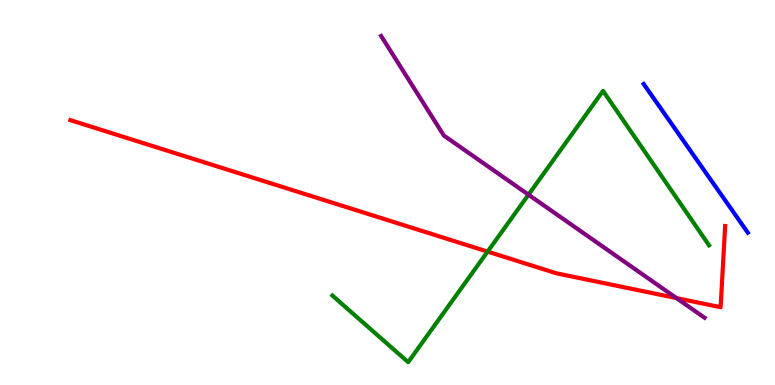[{'lines': ['blue', 'red'], 'intersections': []}, {'lines': ['green', 'red'], 'intersections': [{'x': 6.29, 'y': 3.46}]}, {'lines': ['purple', 'red'], 'intersections': [{'x': 8.73, 'y': 2.26}]}, {'lines': ['blue', 'green'], 'intersections': []}, {'lines': ['blue', 'purple'], 'intersections': []}, {'lines': ['green', 'purple'], 'intersections': [{'x': 6.82, 'y': 4.94}]}]